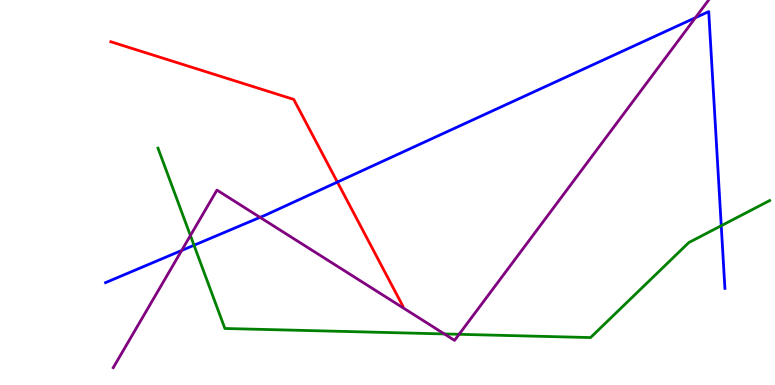[{'lines': ['blue', 'red'], 'intersections': [{'x': 4.35, 'y': 5.27}]}, {'lines': ['green', 'red'], 'intersections': []}, {'lines': ['purple', 'red'], 'intersections': []}, {'lines': ['blue', 'green'], 'intersections': [{'x': 2.5, 'y': 3.63}, {'x': 9.31, 'y': 4.14}]}, {'lines': ['blue', 'purple'], 'intersections': [{'x': 2.34, 'y': 3.49}, {'x': 3.36, 'y': 4.35}, {'x': 8.97, 'y': 9.54}]}, {'lines': ['green', 'purple'], 'intersections': [{'x': 2.46, 'y': 3.88}, {'x': 5.73, 'y': 1.33}, {'x': 5.92, 'y': 1.32}]}]